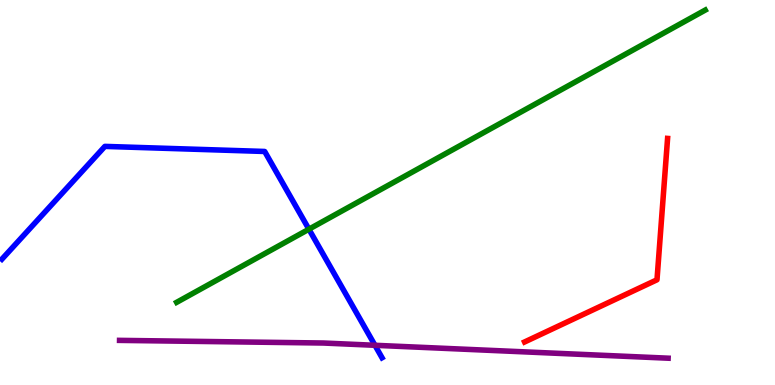[{'lines': ['blue', 'red'], 'intersections': []}, {'lines': ['green', 'red'], 'intersections': []}, {'lines': ['purple', 'red'], 'intersections': []}, {'lines': ['blue', 'green'], 'intersections': [{'x': 3.99, 'y': 4.05}]}, {'lines': ['blue', 'purple'], 'intersections': [{'x': 4.84, 'y': 1.03}]}, {'lines': ['green', 'purple'], 'intersections': []}]